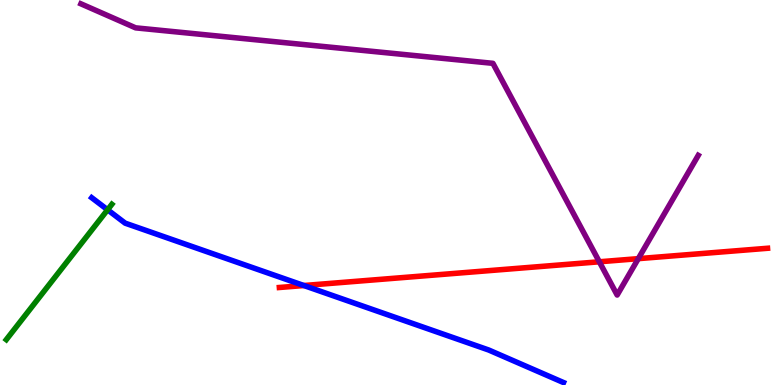[{'lines': ['blue', 'red'], 'intersections': [{'x': 3.92, 'y': 2.58}]}, {'lines': ['green', 'red'], 'intersections': []}, {'lines': ['purple', 'red'], 'intersections': [{'x': 7.73, 'y': 3.2}, {'x': 8.24, 'y': 3.28}]}, {'lines': ['blue', 'green'], 'intersections': [{'x': 1.39, 'y': 4.55}]}, {'lines': ['blue', 'purple'], 'intersections': []}, {'lines': ['green', 'purple'], 'intersections': []}]